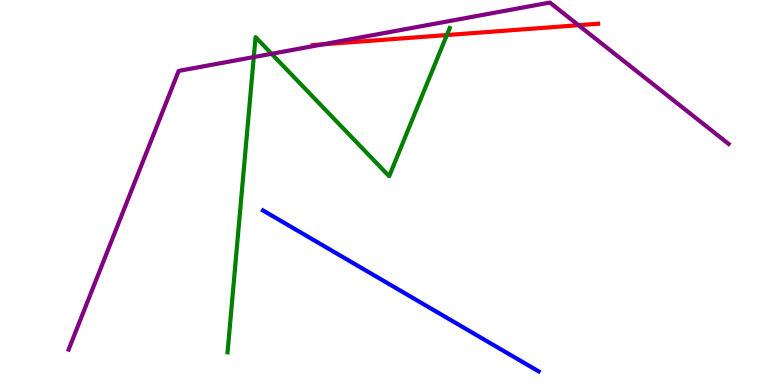[{'lines': ['blue', 'red'], 'intersections': []}, {'lines': ['green', 'red'], 'intersections': [{'x': 5.77, 'y': 9.09}]}, {'lines': ['purple', 'red'], 'intersections': [{'x': 4.17, 'y': 8.85}, {'x': 7.46, 'y': 9.35}]}, {'lines': ['blue', 'green'], 'intersections': []}, {'lines': ['blue', 'purple'], 'intersections': []}, {'lines': ['green', 'purple'], 'intersections': [{'x': 3.27, 'y': 8.52}, {'x': 3.5, 'y': 8.6}]}]